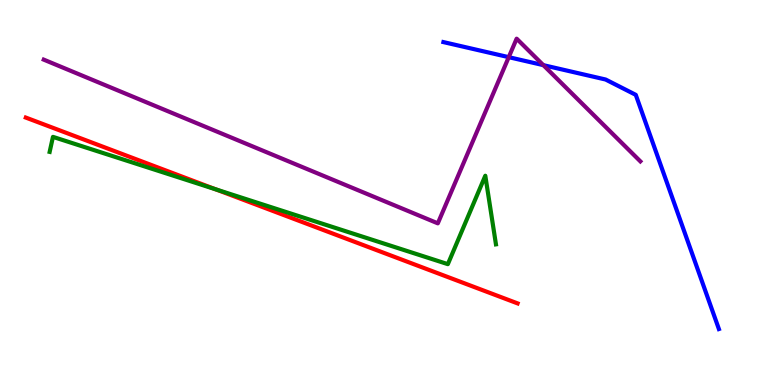[{'lines': ['blue', 'red'], 'intersections': []}, {'lines': ['green', 'red'], 'intersections': [{'x': 2.78, 'y': 5.08}]}, {'lines': ['purple', 'red'], 'intersections': []}, {'lines': ['blue', 'green'], 'intersections': []}, {'lines': ['blue', 'purple'], 'intersections': [{'x': 6.56, 'y': 8.52}, {'x': 7.01, 'y': 8.31}]}, {'lines': ['green', 'purple'], 'intersections': []}]